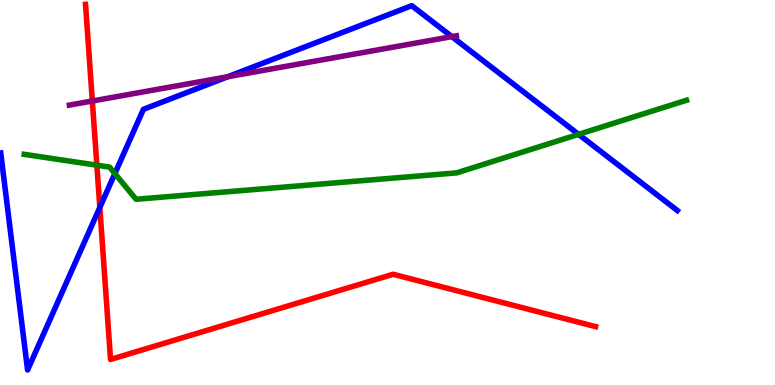[{'lines': ['blue', 'red'], 'intersections': [{'x': 1.29, 'y': 4.61}]}, {'lines': ['green', 'red'], 'intersections': [{'x': 1.25, 'y': 5.71}]}, {'lines': ['purple', 'red'], 'intersections': [{'x': 1.19, 'y': 7.38}]}, {'lines': ['blue', 'green'], 'intersections': [{'x': 1.48, 'y': 5.49}, {'x': 7.47, 'y': 6.51}]}, {'lines': ['blue', 'purple'], 'intersections': [{'x': 2.94, 'y': 8.01}, {'x': 5.83, 'y': 9.05}]}, {'lines': ['green', 'purple'], 'intersections': []}]